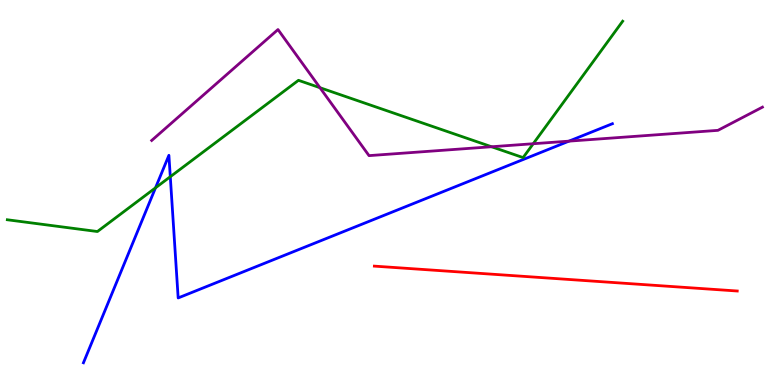[{'lines': ['blue', 'red'], 'intersections': []}, {'lines': ['green', 'red'], 'intersections': []}, {'lines': ['purple', 'red'], 'intersections': []}, {'lines': ['blue', 'green'], 'intersections': [{'x': 2.01, 'y': 5.12}, {'x': 2.2, 'y': 5.41}]}, {'lines': ['blue', 'purple'], 'intersections': [{'x': 7.34, 'y': 6.33}]}, {'lines': ['green', 'purple'], 'intersections': [{'x': 4.13, 'y': 7.72}, {'x': 6.34, 'y': 6.19}, {'x': 6.88, 'y': 6.27}]}]